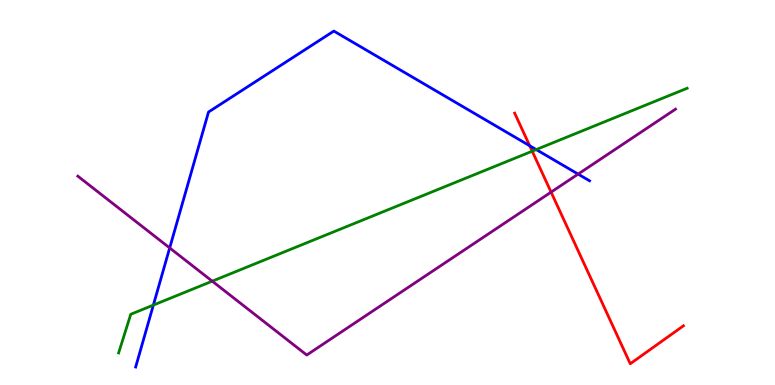[{'lines': ['blue', 'red'], 'intersections': [{'x': 6.83, 'y': 6.21}]}, {'lines': ['green', 'red'], 'intersections': [{'x': 6.87, 'y': 6.07}]}, {'lines': ['purple', 'red'], 'intersections': [{'x': 7.11, 'y': 5.01}]}, {'lines': ['blue', 'green'], 'intersections': [{'x': 1.98, 'y': 2.08}, {'x': 6.92, 'y': 6.12}]}, {'lines': ['blue', 'purple'], 'intersections': [{'x': 2.19, 'y': 3.56}, {'x': 7.46, 'y': 5.48}]}, {'lines': ['green', 'purple'], 'intersections': [{'x': 2.74, 'y': 2.7}]}]